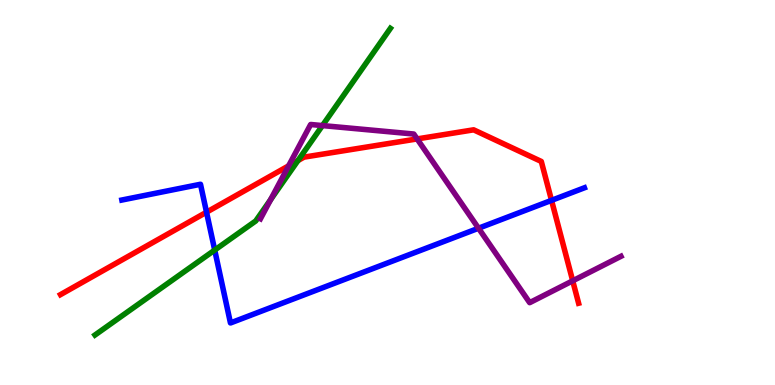[{'lines': ['blue', 'red'], 'intersections': [{'x': 2.66, 'y': 4.49}, {'x': 7.12, 'y': 4.8}]}, {'lines': ['green', 'red'], 'intersections': [{'x': 3.84, 'y': 5.83}]}, {'lines': ['purple', 'red'], 'intersections': [{'x': 3.72, 'y': 5.69}, {'x': 5.38, 'y': 6.39}, {'x': 7.39, 'y': 2.71}]}, {'lines': ['blue', 'green'], 'intersections': [{'x': 2.77, 'y': 3.5}]}, {'lines': ['blue', 'purple'], 'intersections': [{'x': 6.17, 'y': 4.07}]}, {'lines': ['green', 'purple'], 'intersections': [{'x': 3.49, 'y': 4.81}, {'x': 4.16, 'y': 6.74}]}]